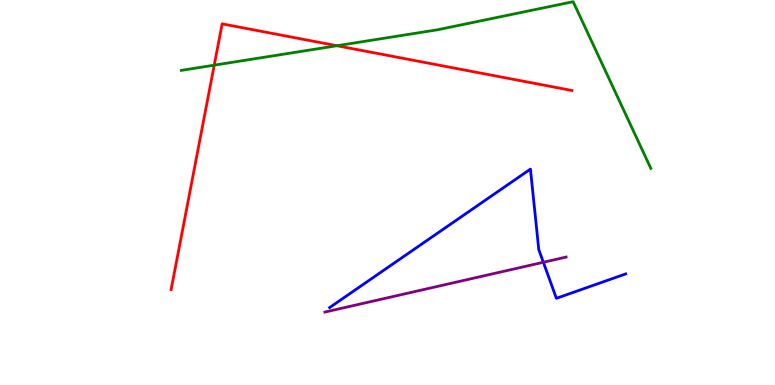[{'lines': ['blue', 'red'], 'intersections': []}, {'lines': ['green', 'red'], 'intersections': [{'x': 2.76, 'y': 8.31}, {'x': 4.35, 'y': 8.81}]}, {'lines': ['purple', 'red'], 'intersections': []}, {'lines': ['blue', 'green'], 'intersections': []}, {'lines': ['blue', 'purple'], 'intersections': [{'x': 7.01, 'y': 3.19}]}, {'lines': ['green', 'purple'], 'intersections': []}]